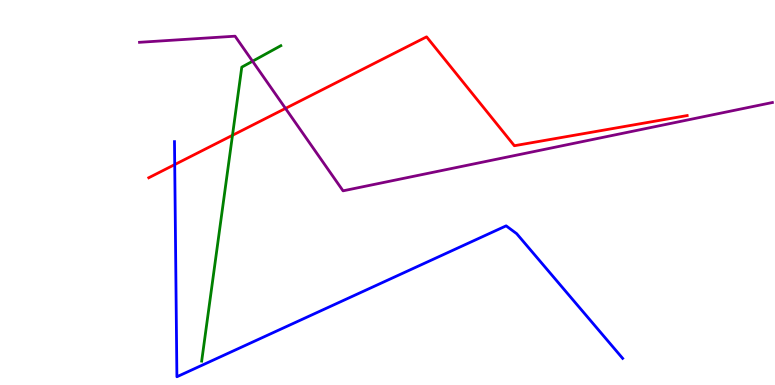[{'lines': ['blue', 'red'], 'intersections': [{'x': 2.25, 'y': 5.73}]}, {'lines': ['green', 'red'], 'intersections': [{'x': 3.0, 'y': 6.49}]}, {'lines': ['purple', 'red'], 'intersections': [{'x': 3.68, 'y': 7.18}]}, {'lines': ['blue', 'green'], 'intersections': []}, {'lines': ['blue', 'purple'], 'intersections': []}, {'lines': ['green', 'purple'], 'intersections': [{'x': 3.26, 'y': 8.41}]}]